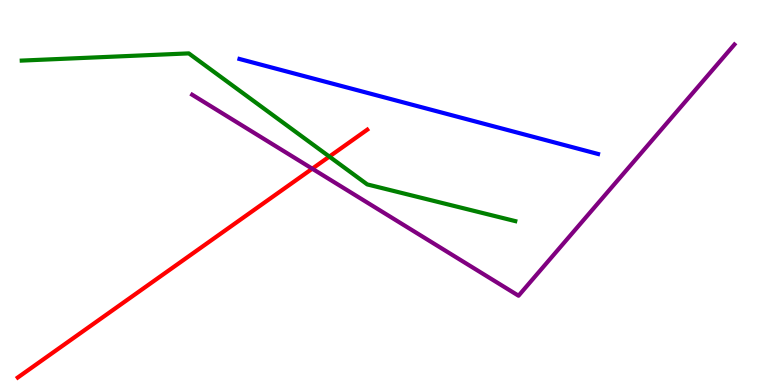[{'lines': ['blue', 'red'], 'intersections': []}, {'lines': ['green', 'red'], 'intersections': [{'x': 4.25, 'y': 5.93}]}, {'lines': ['purple', 'red'], 'intersections': [{'x': 4.03, 'y': 5.62}]}, {'lines': ['blue', 'green'], 'intersections': []}, {'lines': ['blue', 'purple'], 'intersections': []}, {'lines': ['green', 'purple'], 'intersections': []}]